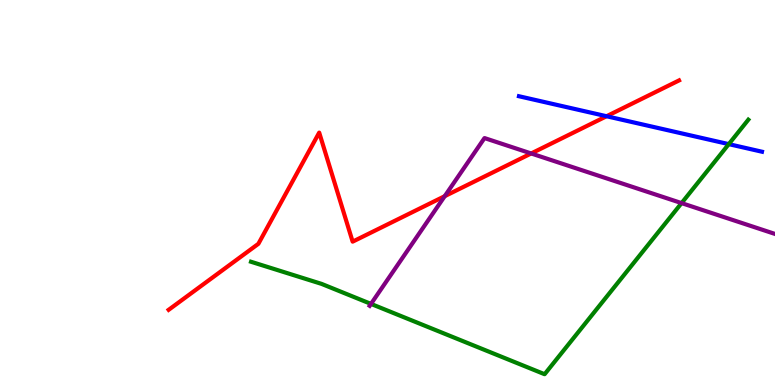[{'lines': ['blue', 'red'], 'intersections': [{'x': 7.83, 'y': 6.98}]}, {'lines': ['green', 'red'], 'intersections': []}, {'lines': ['purple', 'red'], 'intersections': [{'x': 5.74, 'y': 4.9}, {'x': 6.85, 'y': 6.01}]}, {'lines': ['blue', 'green'], 'intersections': [{'x': 9.4, 'y': 6.26}]}, {'lines': ['blue', 'purple'], 'intersections': []}, {'lines': ['green', 'purple'], 'intersections': [{'x': 4.79, 'y': 2.11}, {'x': 8.79, 'y': 4.72}]}]